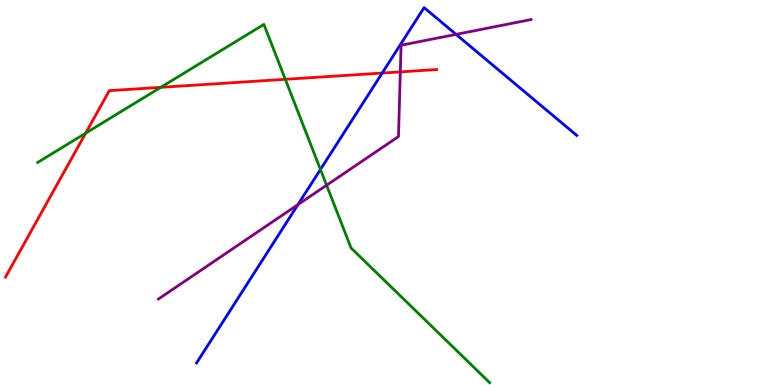[{'lines': ['blue', 'red'], 'intersections': [{'x': 4.93, 'y': 8.1}]}, {'lines': ['green', 'red'], 'intersections': [{'x': 1.11, 'y': 6.54}, {'x': 2.07, 'y': 7.73}, {'x': 3.68, 'y': 7.94}]}, {'lines': ['purple', 'red'], 'intersections': [{'x': 5.17, 'y': 8.13}]}, {'lines': ['blue', 'green'], 'intersections': [{'x': 4.13, 'y': 5.6}]}, {'lines': ['blue', 'purple'], 'intersections': [{'x': 3.84, 'y': 4.69}, {'x': 5.88, 'y': 9.11}]}, {'lines': ['green', 'purple'], 'intersections': [{'x': 4.21, 'y': 5.19}]}]